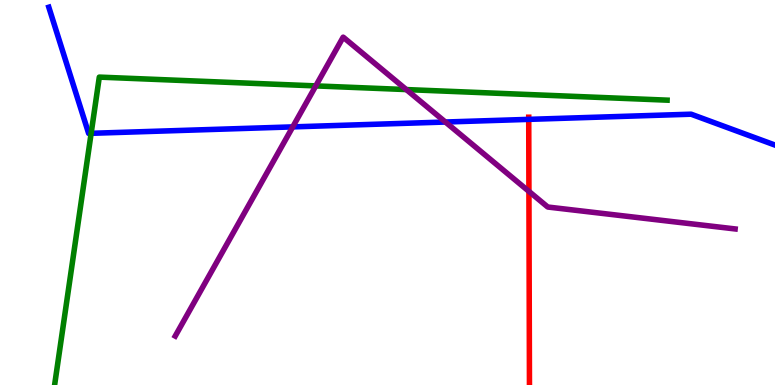[{'lines': ['blue', 'red'], 'intersections': [{'x': 6.82, 'y': 6.9}]}, {'lines': ['green', 'red'], 'intersections': []}, {'lines': ['purple', 'red'], 'intersections': [{'x': 6.82, 'y': 5.03}]}, {'lines': ['blue', 'green'], 'intersections': [{'x': 1.18, 'y': 6.54}]}, {'lines': ['blue', 'purple'], 'intersections': [{'x': 3.78, 'y': 6.7}, {'x': 5.75, 'y': 6.83}]}, {'lines': ['green', 'purple'], 'intersections': [{'x': 4.07, 'y': 7.77}, {'x': 5.24, 'y': 7.67}]}]